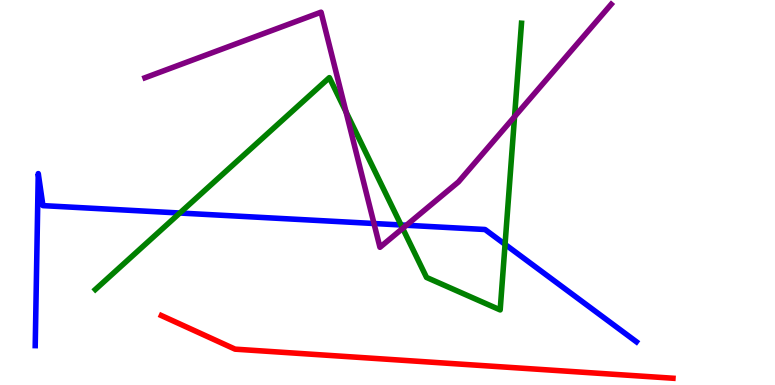[{'lines': ['blue', 'red'], 'intersections': []}, {'lines': ['green', 'red'], 'intersections': []}, {'lines': ['purple', 'red'], 'intersections': []}, {'lines': ['blue', 'green'], 'intersections': [{'x': 2.32, 'y': 4.47}, {'x': 5.17, 'y': 4.16}, {'x': 6.52, 'y': 3.65}]}, {'lines': ['blue', 'purple'], 'intersections': [{'x': 4.83, 'y': 4.19}, {'x': 5.24, 'y': 4.15}]}, {'lines': ['green', 'purple'], 'intersections': [{'x': 4.46, 'y': 7.09}, {'x': 5.2, 'y': 4.07}, {'x': 6.64, 'y': 6.97}]}]